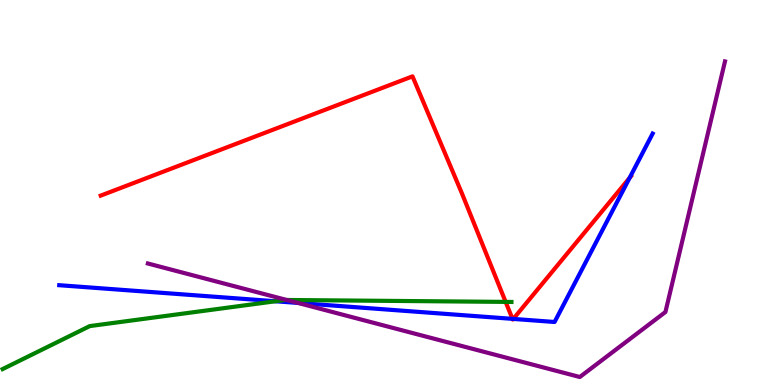[{'lines': ['blue', 'red'], 'intersections': [{'x': 6.61, 'y': 1.72}, {'x': 6.62, 'y': 1.72}, {'x': 8.12, 'y': 5.38}]}, {'lines': ['green', 'red'], 'intersections': [{'x': 6.52, 'y': 2.16}]}, {'lines': ['purple', 'red'], 'intersections': []}, {'lines': ['blue', 'green'], 'intersections': [{'x': 3.55, 'y': 2.18}]}, {'lines': ['blue', 'purple'], 'intersections': [{'x': 3.84, 'y': 2.13}]}, {'lines': ['green', 'purple'], 'intersections': [{'x': 3.7, 'y': 2.21}]}]